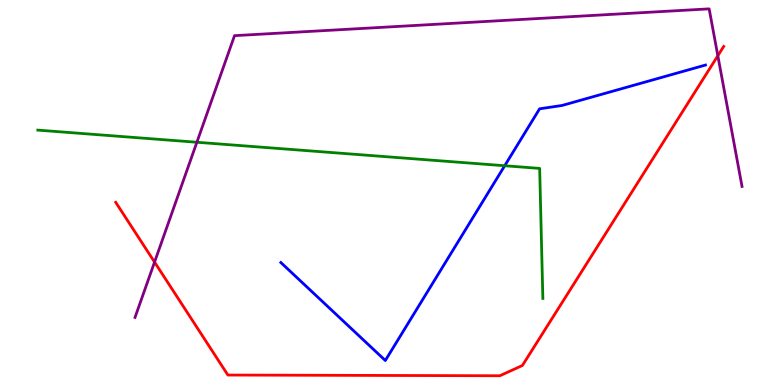[{'lines': ['blue', 'red'], 'intersections': []}, {'lines': ['green', 'red'], 'intersections': []}, {'lines': ['purple', 'red'], 'intersections': [{'x': 1.99, 'y': 3.19}, {'x': 9.26, 'y': 8.55}]}, {'lines': ['blue', 'green'], 'intersections': [{'x': 6.51, 'y': 5.7}]}, {'lines': ['blue', 'purple'], 'intersections': []}, {'lines': ['green', 'purple'], 'intersections': [{'x': 2.54, 'y': 6.31}]}]